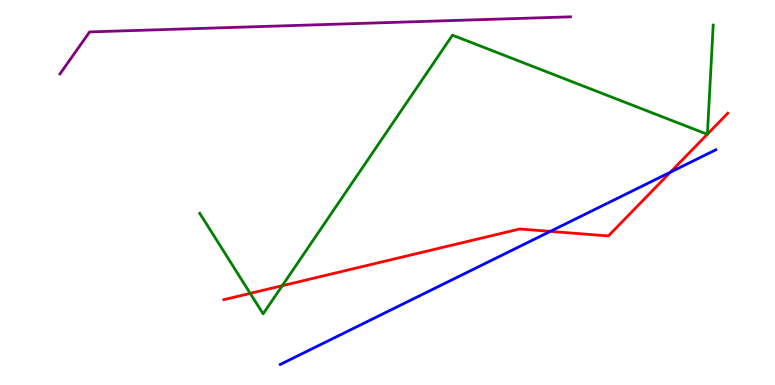[{'lines': ['blue', 'red'], 'intersections': [{'x': 7.1, 'y': 3.99}, {'x': 8.65, 'y': 5.53}]}, {'lines': ['green', 'red'], 'intersections': [{'x': 3.23, 'y': 2.38}, {'x': 3.64, 'y': 2.58}, {'x': 9.13, 'y': 6.51}, {'x': 9.13, 'y': 6.51}]}, {'lines': ['purple', 'red'], 'intersections': []}, {'lines': ['blue', 'green'], 'intersections': []}, {'lines': ['blue', 'purple'], 'intersections': []}, {'lines': ['green', 'purple'], 'intersections': []}]